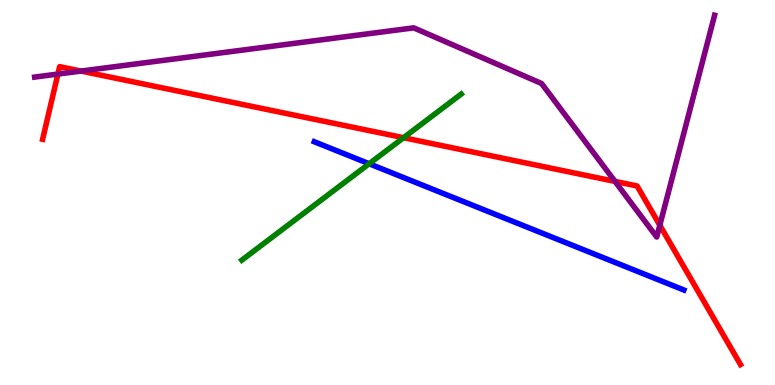[{'lines': ['blue', 'red'], 'intersections': []}, {'lines': ['green', 'red'], 'intersections': [{'x': 5.21, 'y': 6.42}]}, {'lines': ['purple', 'red'], 'intersections': [{'x': 0.747, 'y': 8.08}, {'x': 1.05, 'y': 8.15}, {'x': 7.94, 'y': 5.29}, {'x': 8.51, 'y': 4.15}]}, {'lines': ['blue', 'green'], 'intersections': [{'x': 4.76, 'y': 5.75}]}, {'lines': ['blue', 'purple'], 'intersections': []}, {'lines': ['green', 'purple'], 'intersections': []}]